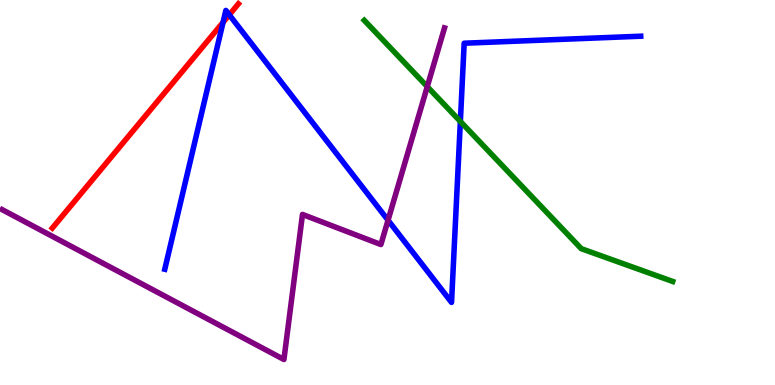[{'lines': ['blue', 'red'], 'intersections': [{'x': 2.88, 'y': 9.42}, {'x': 2.96, 'y': 9.61}]}, {'lines': ['green', 'red'], 'intersections': []}, {'lines': ['purple', 'red'], 'intersections': []}, {'lines': ['blue', 'green'], 'intersections': [{'x': 5.94, 'y': 6.85}]}, {'lines': ['blue', 'purple'], 'intersections': [{'x': 5.01, 'y': 4.28}]}, {'lines': ['green', 'purple'], 'intersections': [{'x': 5.51, 'y': 7.75}]}]